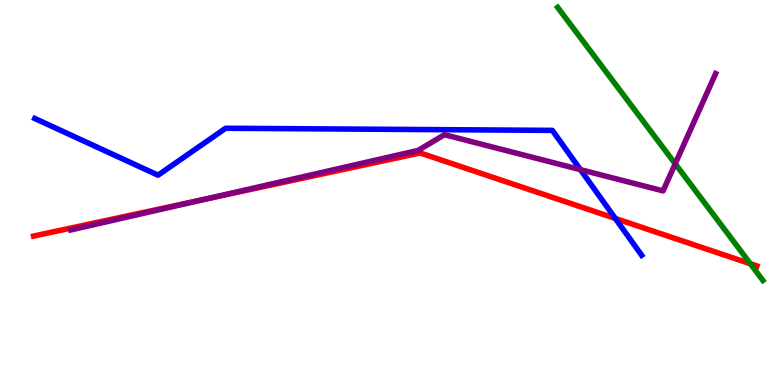[{'lines': ['blue', 'red'], 'intersections': [{'x': 7.94, 'y': 4.33}]}, {'lines': ['green', 'red'], 'intersections': [{'x': 9.68, 'y': 3.15}]}, {'lines': ['purple', 'red'], 'intersections': [{'x': 2.66, 'y': 4.83}]}, {'lines': ['blue', 'green'], 'intersections': []}, {'lines': ['blue', 'purple'], 'intersections': [{'x': 7.49, 'y': 5.59}]}, {'lines': ['green', 'purple'], 'intersections': [{'x': 8.71, 'y': 5.75}]}]